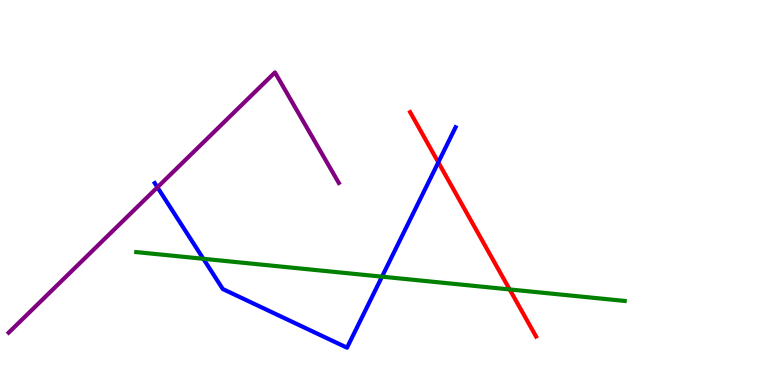[{'lines': ['blue', 'red'], 'intersections': [{'x': 5.66, 'y': 5.78}]}, {'lines': ['green', 'red'], 'intersections': [{'x': 6.58, 'y': 2.48}]}, {'lines': ['purple', 'red'], 'intersections': []}, {'lines': ['blue', 'green'], 'intersections': [{'x': 2.62, 'y': 3.28}, {'x': 4.93, 'y': 2.81}]}, {'lines': ['blue', 'purple'], 'intersections': [{'x': 2.03, 'y': 5.14}]}, {'lines': ['green', 'purple'], 'intersections': []}]